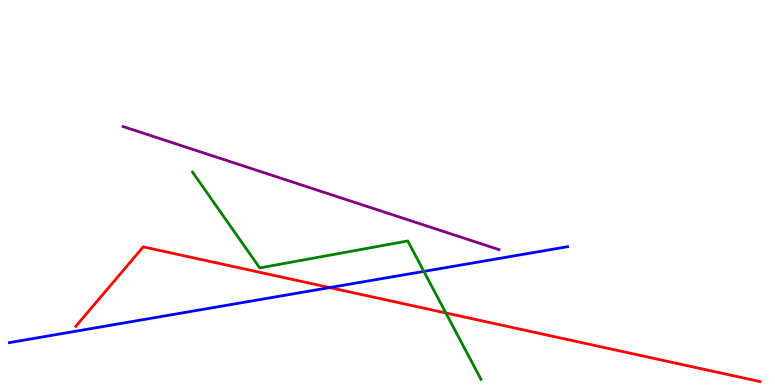[{'lines': ['blue', 'red'], 'intersections': [{'x': 4.25, 'y': 2.53}]}, {'lines': ['green', 'red'], 'intersections': [{'x': 5.75, 'y': 1.87}]}, {'lines': ['purple', 'red'], 'intersections': []}, {'lines': ['blue', 'green'], 'intersections': [{'x': 5.47, 'y': 2.95}]}, {'lines': ['blue', 'purple'], 'intersections': []}, {'lines': ['green', 'purple'], 'intersections': []}]